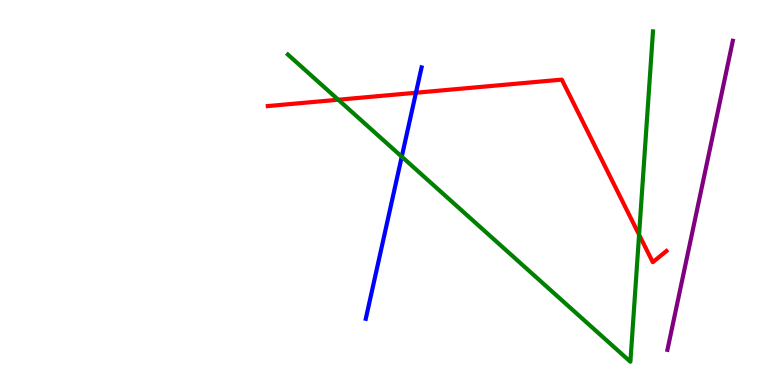[{'lines': ['blue', 'red'], 'intersections': [{'x': 5.37, 'y': 7.59}]}, {'lines': ['green', 'red'], 'intersections': [{'x': 4.36, 'y': 7.41}, {'x': 8.25, 'y': 3.9}]}, {'lines': ['purple', 'red'], 'intersections': []}, {'lines': ['blue', 'green'], 'intersections': [{'x': 5.18, 'y': 5.93}]}, {'lines': ['blue', 'purple'], 'intersections': []}, {'lines': ['green', 'purple'], 'intersections': []}]